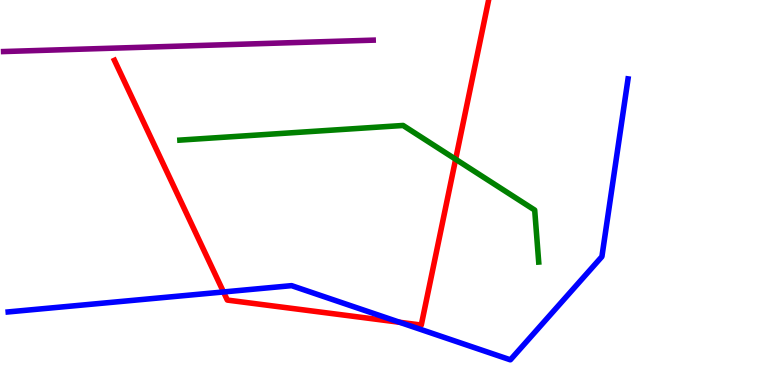[{'lines': ['blue', 'red'], 'intersections': [{'x': 2.88, 'y': 2.42}, {'x': 5.16, 'y': 1.63}]}, {'lines': ['green', 'red'], 'intersections': [{'x': 5.88, 'y': 5.86}]}, {'lines': ['purple', 'red'], 'intersections': []}, {'lines': ['blue', 'green'], 'intersections': []}, {'lines': ['blue', 'purple'], 'intersections': []}, {'lines': ['green', 'purple'], 'intersections': []}]